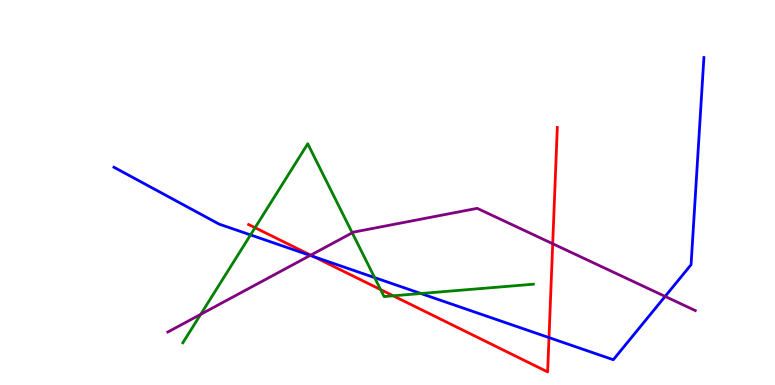[{'lines': ['blue', 'red'], 'intersections': [{'x': 4.05, 'y': 3.33}, {'x': 7.08, 'y': 1.23}]}, {'lines': ['green', 'red'], 'intersections': [{'x': 3.29, 'y': 4.09}, {'x': 4.91, 'y': 2.48}, {'x': 5.07, 'y': 2.32}]}, {'lines': ['purple', 'red'], 'intersections': [{'x': 4.01, 'y': 3.37}, {'x': 7.13, 'y': 3.67}]}, {'lines': ['blue', 'green'], 'intersections': [{'x': 3.23, 'y': 3.9}, {'x': 4.83, 'y': 2.79}, {'x': 5.43, 'y': 2.38}]}, {'lines': ['blue', 'purple'], 'intersections': [{'x': 4.0, 'y': 3.37}, {'x': 8.58, 'y': 2.3}]}, {'lines': ['green', 'purple'], 'intersections': [{'x': 2.59, 'y': 1.84}, {'x': 4.54, 'y': 3.95}]}]